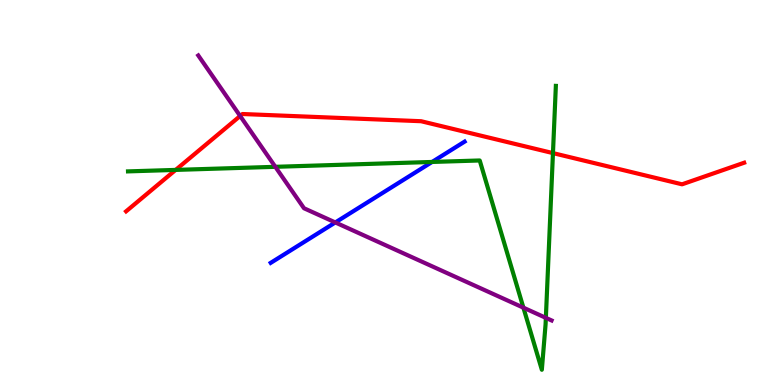[{'lines': ['blue', 'red'], 'intersections': []}, {'lines': ['green', 'red'], 'intersections': [{'x': 2.27, 'y': 5.59}, {'x': 7.13, 'y': 6.02}]}, {'lines': ['purple', 'red'], 'intersections': [{'x': 3.1, 'y': 6.99}]}, {'lines': ['blue', 'green'], 'intersections': [{'x': 5.58, 'y': 5.79}]}, {'lines': ['blue', 'purple'], 'intersections': [{'x': 4.33, 'y': 4.22}]}, {'lines': ['green', 'purple'], 'intersections': [{'x': 3.55, 'y': 5.67}, {'x': 6.75, 'y': 2.01}, {'x': 7.04, 'y': 1.74}]}]